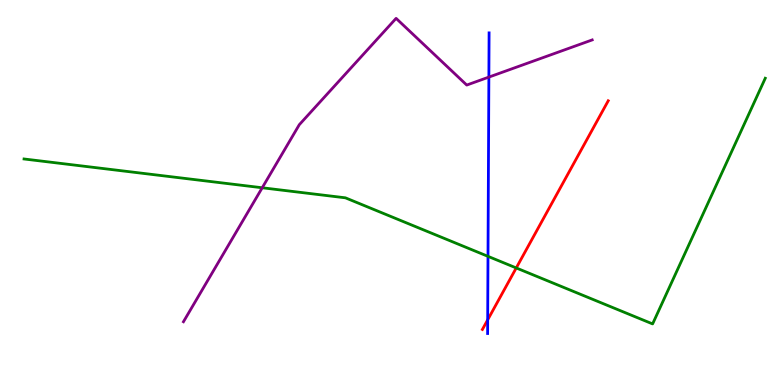[{'lines': ['blue', 'red'], 'intersections': [{'x': 6.29, 'y': 1.69}]}, {'lines': ['green', 'red'], 'intersections': [{'x': 6.66, 'y': 3.04}]}, {'lines': ['purple', 'red'], 'intersections': []}, {'lines': ['blue', 'green'], 'intersections': [{'x': 6.3, 'y': 3.34}]}, {'lines': ['blue', 'purple'], 'intersections': [{'x': 6.31, 'y': 8.0}]}, {'lines': ['green', 'purple'], 'intersections': [{'x': 3.38, 'y': 5.12}]}]